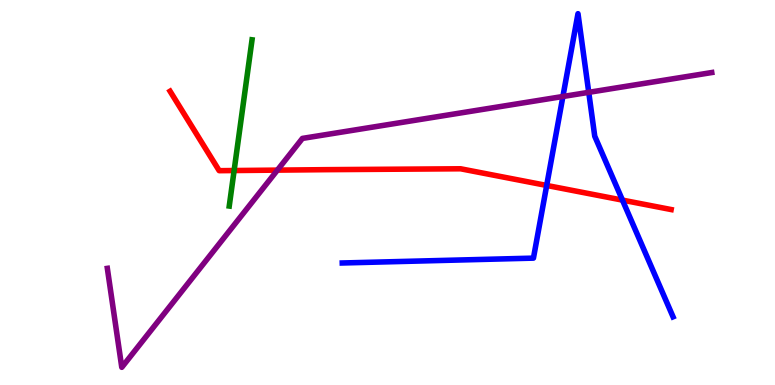[{'lines': ['blue', 'red'], 'intersections': [{'x': 7.05, 'y': 5.18}, {'x': 8.03, 'y': 4.8}]}, {'lines': ['green', 'red'], 'intersections': [{'x': 3.02, 'y': 5.57}]}, {'lines': ['purple', 'red'], 'intersections': [{'x': 3.58, 'y': 5.58}]}, {'lines': ['blue', 'green'], 'intersections': []}, {'lines': ['blue', 'purple'], 'intersections': [{'x': 7.26, 'y': 7.49}, {'x': 7.6, 'y': 7.6}]}, {'lines': ['green', 'purple'], 'intersections': []}]